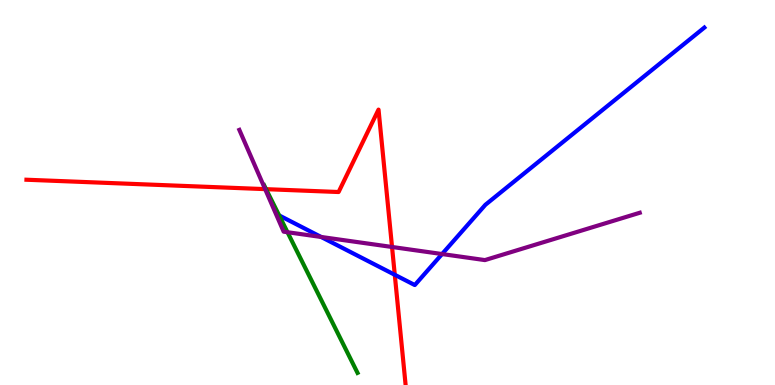[{'lines': ['blue', 'red'], 'intersections': [{'x': 5.09, 'y': 2.86}]}, {'lines': ['green', 'red'], 'intersections': [{'x': 3.43, 'y': 5.09}]}, {'lines': ['purple', 'red'], 'intersections': [{'x': 3.42, 'y': 5.09}, {'x': 5.06, 'y': 3.58}]}, {'lines': ['blue', 'green'], 'intersections': [{'x': 3.6, 'y': 4.41}]}, {'lines': ['blue', 'purple'], 'intersections': [{'x': 4.14, 'y': 3.85}, {'x': 5.7, 'y': 3.4}]}, {'lines': ['green', 'purple'], 'intersections': [{'x': 3.71, 'y': 3.97}]}]